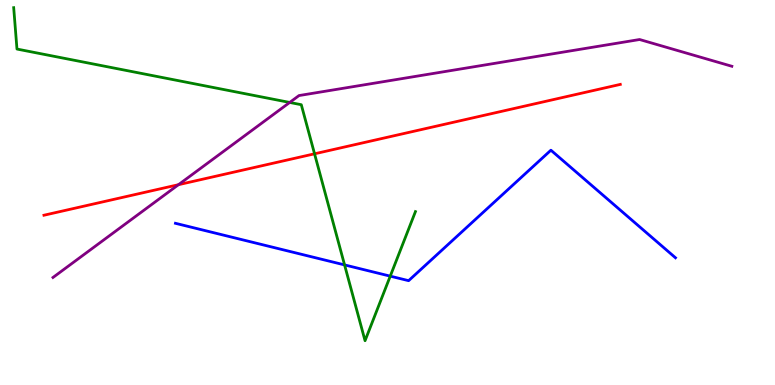[{'lines': ['blue', 'red'], 'intersections': []}, {'lines': ['green', 'red'], 'intersections': [{'x': 4.06, 'y': 6.01}]}, {'lines': ['purple', 'red'], 'intersections': [{'x': 2.3, 'y': 5.2}]}, {'lines': ['blue', 'green'], 'intersections': [{'x': 4.45, 'y': 3.12}, {'x': 5.04, 'y': 2.83}]}, {'lines': ['blue', 'purple'], 'intersections': []}, {'lines': ['green', 'purple'], 'intersections': [{'x': 3.74, 'y': 7.34}]}]